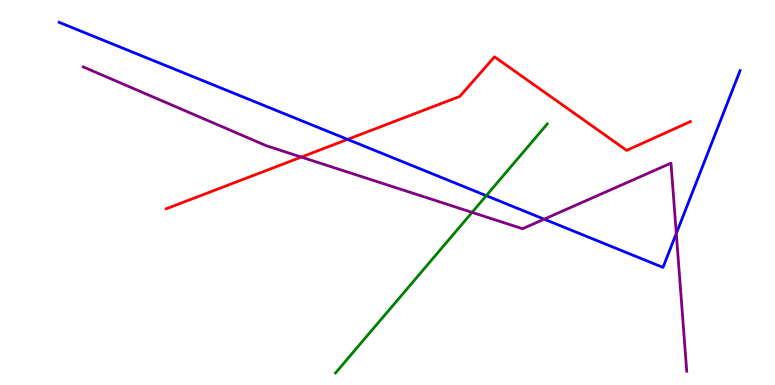[{'lines': ['blue', 'red'], 'intersections': [{'x': 4.48, 'y': 6.38}]}, {'lines': ['green', 'red'], 'intersections': []}, {'lines': ['purple', 'red'], 'intersections': [{'x': 3.89, 'y': 5.92}]}, {'lines': ['blue', 'green'], 'intersections': [{'x': 6.27, 'y': 4.92}]}, {'lines': ['blue', 'purple'], 'intersections': [{'x': 7.02, 'y': 4.31}, {'x': 8.73, 'y': 3.94}]}, {'lines': ['green', 'purple'], 'intersections': [{'x': 6.09, 'y': 4.48}]}]